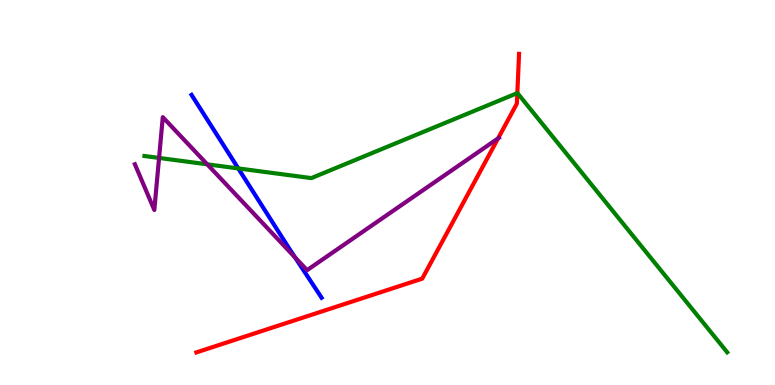[{'lines': ['blue', 'red'], 'intersections': []}, {'lines': ['green', 'red'], 'intersections': [{'x': 6.68, 'y': 7.58}]}, {'lines': ['purple', 'red'], 'intersections': [{'x': 6.43, 'y': 6.4}]}, {'lines': ['blue', 'green'], 'intersections': [{'x': 3.07, 'y': 5.63}]}, {'lines': ['blue', 'purple'], 'intersections': [{'x': 3.81, 'y': 3.31}]}, {'lines': ['green', 'purple'], 'intersections': [{'x': 2.05, 'y': 5.9}, {'x': 2.67, 'y': 5.73}]}]